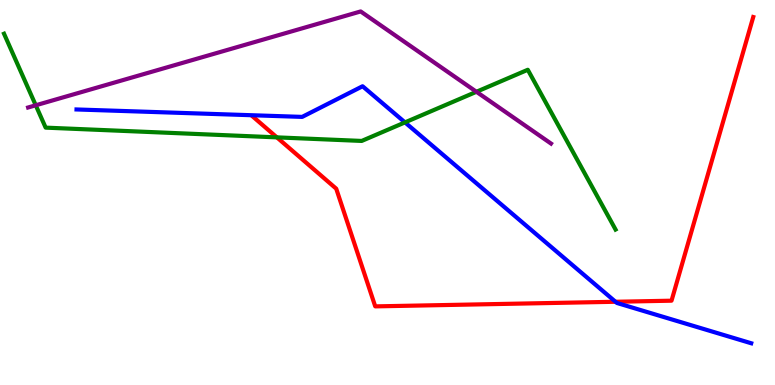[{'lines': ['blue', 'red'], 'intersections': [{'x': 7.94, 'y': 2.16}]}, {'lines': ['green', 'red'], 'intersections': [{'x': 3.57, 'y': 6.43}]}, {'lines': ['purple', 'red'], 'intersections': []}, {'lines': ['blue', 'green'], 'intersections': [{'x': 5.23, 'y': 6.82}]}, {'lines': ['blue', 'purple'], 'intersections': []}, {'lines': ['green', 'purple'], 'intersections': [{'x': 0.461, 'y': 7.27}, {'x': 6.15, 'y': 7.62}]}]